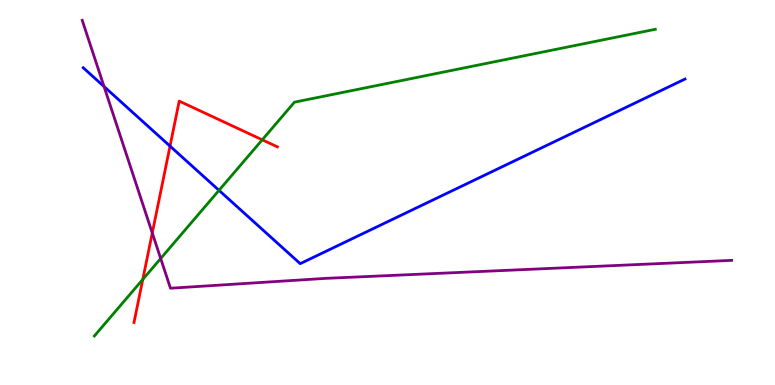[{'lines': ['blue', 'red'], 'intersections': [{'x': 2.19, 'y': 6.2}]}, {'lines': ['green', 'red'], 'intersections': [{'x': 1.84, 'y': 2.74}, {'x': 3.38, 'y': 6.37}]}, {'lines': ['purple', 'red'], 'intersections': [{'x': 1.96, 'y': 3.95}]}, {'lines': ['blue', 'green'], 'intersections': [{'x': 2.83, 'y': 5.06}]}, {'lines': ['blue', 'purple'], 'intersections': [{'x': 1.34, 'y': 7.75}]}, {'lines': ['green', 'purple'], 'intersections': [{'x': 2.07, 'y': 3.29}]}]